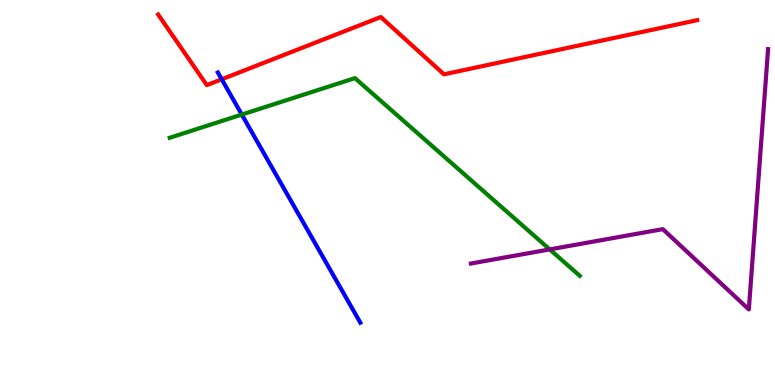[{'lines': ['blue', 'red'], 'intersections': [{'x': 2.86, 'y': 7.94}]}, {'lines': ['green', 'red'], 'intersections': []}, {'lines': ['purple', 'red'], 'intersections': []}, {'lines': ['blue', 'green'], 'intersections': [{'x': 3.12, 'y': 7.02}]}, {'lines': ['blue', 'purple'], 'intersections': []}, {'lines': ['green', 'purple'], 'intersections': [{'x': 7.09, 'y': 3.52}]}]